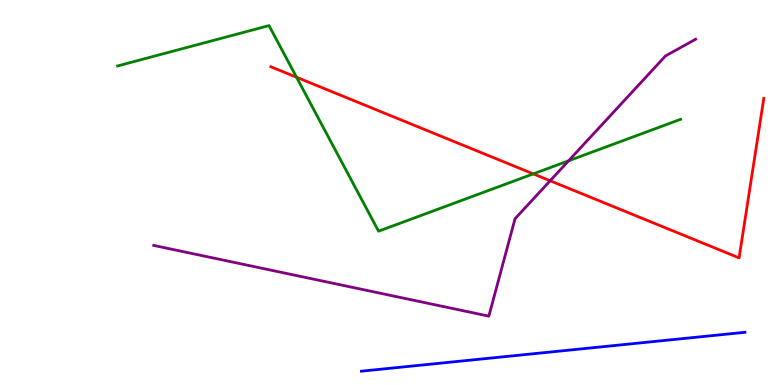[{'lines': ['blue', 'red'], 'intersections': []}, {'lines': ['green', 'red'], 'intersections': [{'x': 3.83, 'y': 7.99}, {'x': 6.88, 'y': 5.48}]}, {'lines': ['purple', 'red'], 'intersections': [{'x': 7.1, 'y': 5.31}]}, {'lines': ['blue', 'green'], 'intersections': []}, {'lines': ['blue', 'purple'], 'intersections': []}, {'lines': ['green', 'purple'], 'intersections': [{'x': 7.34, 'y': 5.82}]}]